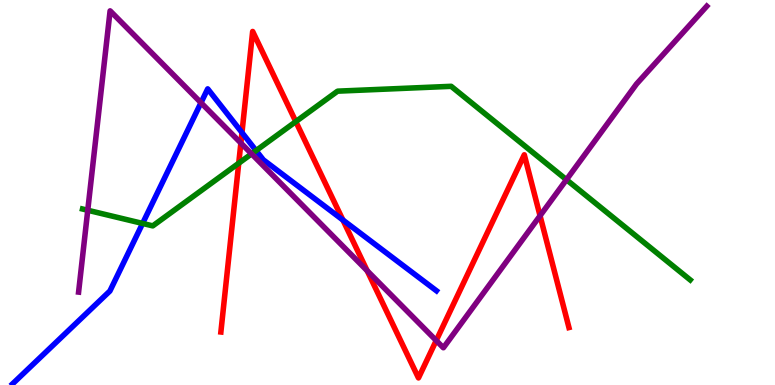[{'lines': ['blue', 'red'], 'intersections': [{'x': 3.12, 'y': 6.56}, {'x': 4.42, 'y': 4.29}]}, {'lines': ['green', 'red'], 'intersections': [{'x': 3.08, 'y': 5.76}, {'x': 3.82, 'y': 6.84}]}, {'lines': ['purple', 'red'], 'intersections': [{'x': 3.11, 'y': 6.28}, {'x': 4.74, 'y': 2.97}, {'x': 5.63, 'y': 1.15}, {'x': 6.97, 'y': 4.4}]}, {'lines': ['blue', 'green'], 'intersections': [{'x': 1.84, 'y': 4.2}, {'x': 3.3, 'y': 6.09}]}, {'lines': ['blue', 'purple'], 'intersections': [{'x': 2.59, 'y': 7.33}]}, {'lines': ['green', 'purple'], 'intersections': [{'x': 1.13, 'y': 4.54}, {'x': 3.25, 'y': 6.0}, {'x': 7.31, 'y': 5.33}]}]